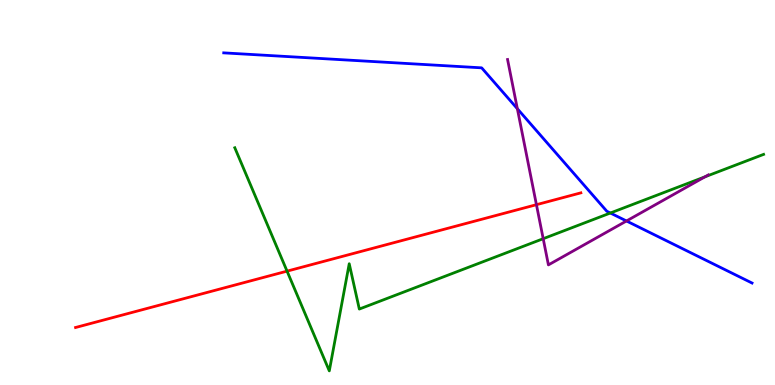[{'lines': ['blue', 'red'], 'intersections': []}, {'lines': ['green', 'red'], 'intersections': [{'x': 3.7, 'y': 2.96}]}, {'lines': ['purple', 'red'], 'intersections': [{'x': 6.92, 'y': 4.68}]}, {'lines': ['blue', 'green'], 'intersections': [{'x': 7.88, 'y': 4.47}]}, {'lines': ['blue', 'purple'], 'intersections': [{'x': 6.68, 'y': 7.18}, {'x': 8.08, 'y': 4.26}]}, {'lines': ['green', 'purple'], 'intersections': [{'x': 7.01, 'y': 3.8}, {'x': 9.1, 'y': 5.41}]}]